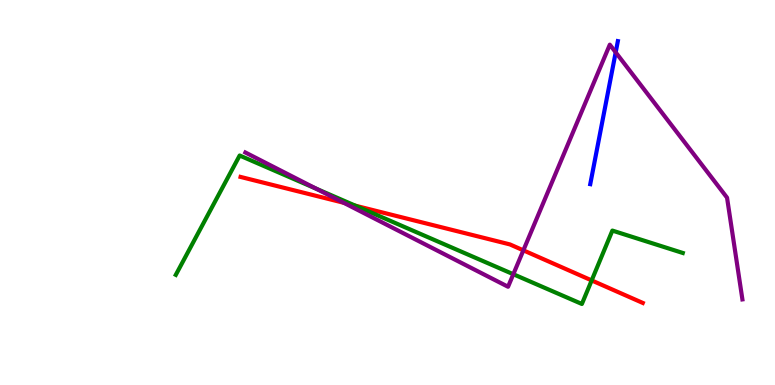[{'lines': ['blue', 'red'], 'intersections': []}, {'lines': ['green', 'red'], 'intersections': [{'x': 4.58, 'y': 4.66}, {'x': 7.63, 'y': 2.72}]}, {'lines': ['purple', 'red'], 'intersections': [{'x': 4.44, 'y': 4.73}, {'x': 6.75, 'y': 3.5}]}, {'lines': ['blue', 'green'], 'intersections': []}, {'lines': ['blue', 'purple'], 'intersections': [{'x': 7.94, 'y': 8.64}]}, {'lines': ['green', 'purple'], 'intersections': [{'x': 4.08, 'y': 5.1}, {'x': 6.62, 'y': 2.88}]}]